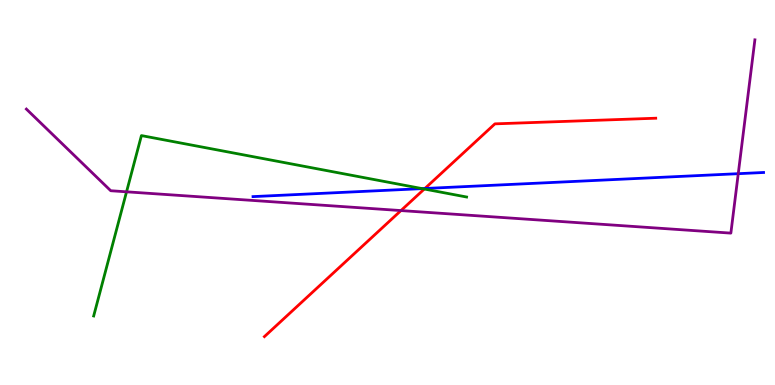[{'lines': ['blue', 'red'], 'intersections': [{'x': 5.48, 'y': 5.1}]}, {'lines': ['green', 'red'], 'intersections': [{'x': 5.47, 'y': 5.09}]}, {'lines': ['purple', 'red'], 'intersections': [{'x': 5.17, 'y': 4.53}]}, {'lines': ['blue', 'green'], 'intersections': [{'x': 5.45, 'y': 5.1}]}, {'lines': ['blue', 'purple'], 'intersections': [{'x': 9.53, 'y': 5.49}]}, {'lines': ['green', 'purple'], 'intersections': [{'x': 1.63, 'y': 5.02}]}]